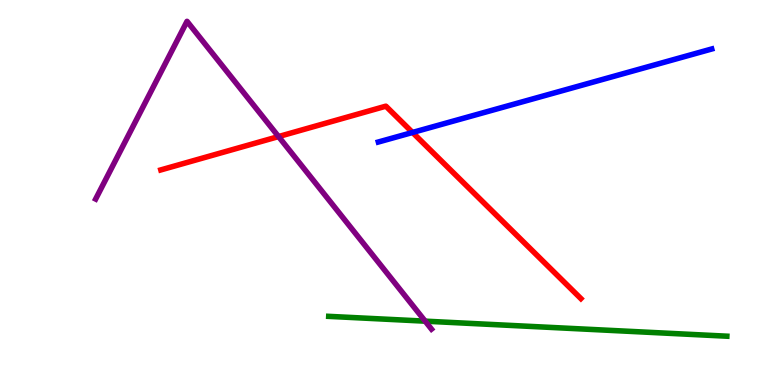[{'lines': ['blue', 'red'], 'intersections': [{'x': 5.32, 'y': 6.56}]}, {'lines': ['green', 'red'], 'intersections': []}, {'lines': ['purple', 'red'], 'intersections': [{'x': 3.59, 'y': 6.45}]}, {'lines': ['blue', 'green'], 'intersections': []}, {'lines': ['blue', 'purple'], 'intersections': []}, {'lines': ['green', 'purple'], 'intersections': [{'x': 5.49, 'y': 1.66}]}]